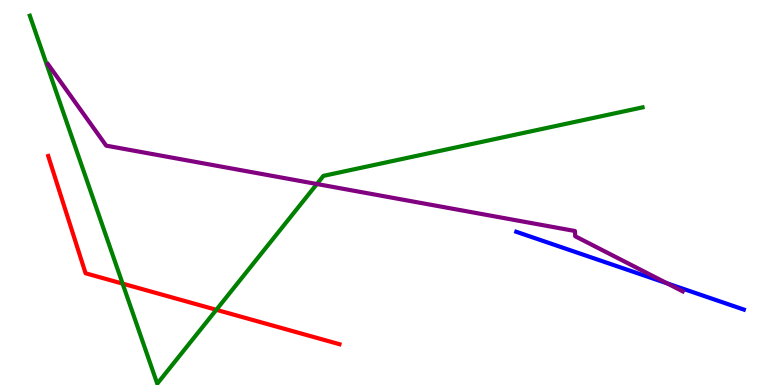[{'lines': ['blue', 'red'], 'intersections': []}, {'lines': ['green', 'red'], 'intersections': [{'x': 1.58, 'y': 2.63}, {'x': 2.79, 'y': 1.95}]}, {'lines': ['purple', 'red'], 'intersections': []}, {'lines': ['blue', 'green'], 'intersections': []}, {'lines': ['blue', 'purple'], 'intersections': [{'x': 8.61, 'y': 2.64}]}, {'lines': ['green', 'purple'], 'intersections': [{'x': 4.09, 'y': 5.22}]}]